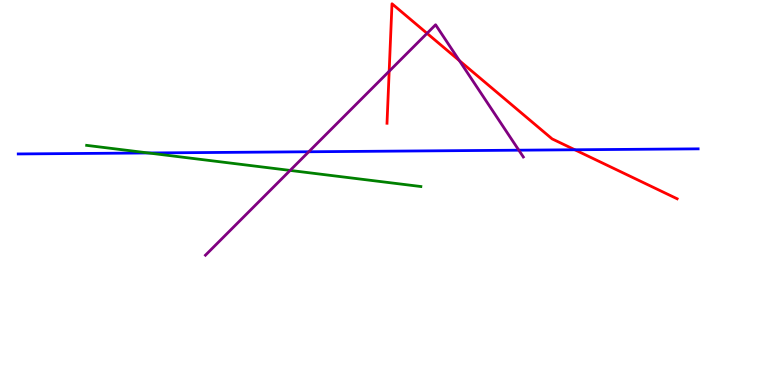[{'lines': ['blue', 'red'], 'intersections': [{'x': 7.42, 'y': 6.11}]}, {'lines': ['green', 'red'], 'intersections': []}, {'lines': ['purple', 'red'], 'intersections': [{'x': 5.02, 'y': 8.15}, {'x': 5.51, 'y': 9.13}, {'x': 5.93, 'y': 8.42}]}, {'lines': ['blue', 'green'], 'intersections': [{'x': 1.91, 'y': 6.03}]}, {'lines': ['blue', 'purple'], 'intersections': [{'x': 3.98, 'y': 6.06}, {'x': 6.69, 'y': 6.1}]}, {'lines': ['green', 'purple'], 'intersections': [{'x': 3.74, 'y': 5.57}]}]